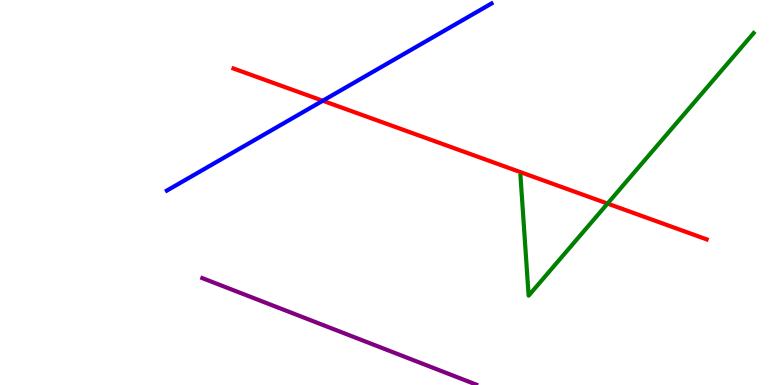[{'lines': ['blue', 'red'], 'intersections': [{'x': 4.16, 'y': 7.38}]}, {'lines': ['green', 'red'], 'intersections': [{'x': 7.84, 'y': 4.71}]}, {'lines': ['purple', 'red'], 'intersections': []}, {'lines': ['blue', 'green'], 'intersections': []}, {'lines': ['blue', 'purple'], 'intersections': []}, {'lines': ['green', 'purple'], 'intersections': []}]